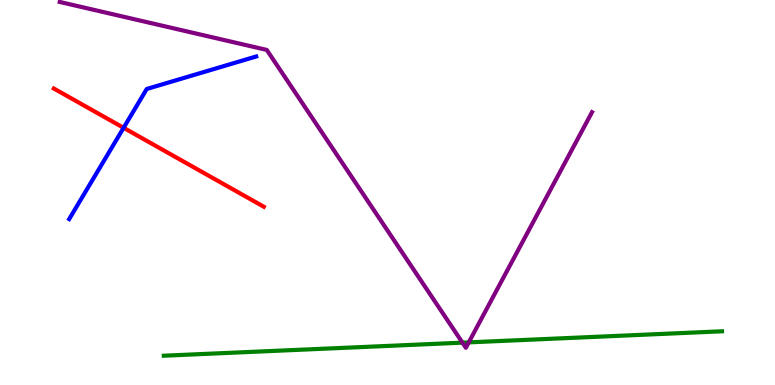[{'lines': ['blue', 'red'], 'intersections': [{'x': 1.59, 'y': 6.68}]}, {'lines': ['green', 'red'], 'intersections': []}, {'lines': ['purple', 'red'], 'intersections': []}, {'lines': ['blue', 'green'], 'intersections': []}, {'lines': ['blue', 'purple'], 'intersections': []}, {'lines': ['green', 'purple'], 'intersections': [{'x': 5.97, 'y': 1.1}, {'x': 6.05, 'y': 1.11}]}]